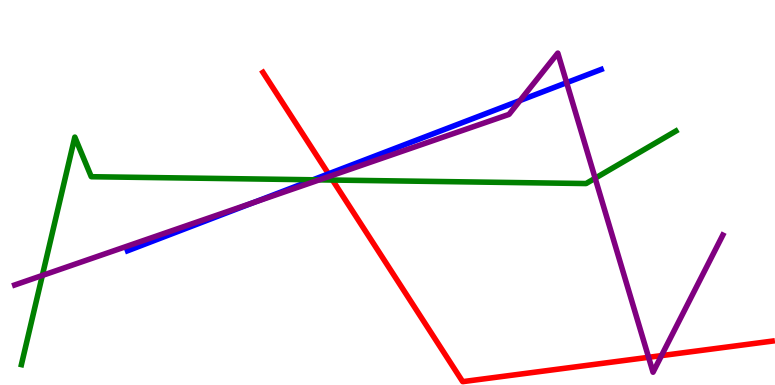[{'lines': ['blue', 'red'], 'intersections': [{'x': 4.24, 'y': 5.48}]}, {'lines': ['green', 'red'], 'intersections': [{'x': 4.29, 'y': 5.32}]}, {'lines': ['purple', 'red'], 'intersections': [{'x': 4.26, 'y': 5.42}, {'x': 8.37, 'y': 0.719}, {'x': 8.54, 'y': 0.763}]}, {'lines': ['blue', 'green'], 'intersections': [{'x': 4.04, 'y': 5.33}]}, {'lines': ['blue', 'purple'], 'intersections': [{'x': 3.27, 'y': 4.74}, {'x': 6.71, 'y': 7.39}, {'x': 7.31, 'y': 7.85}]}, {'lines': ['green', 'purple'], 'intersections': [{'x': 0.546, 'y': 2.85}, {'x': 4.12, 'y': 5.33}, {'x': 7.68, 'y': 5.37}]}]